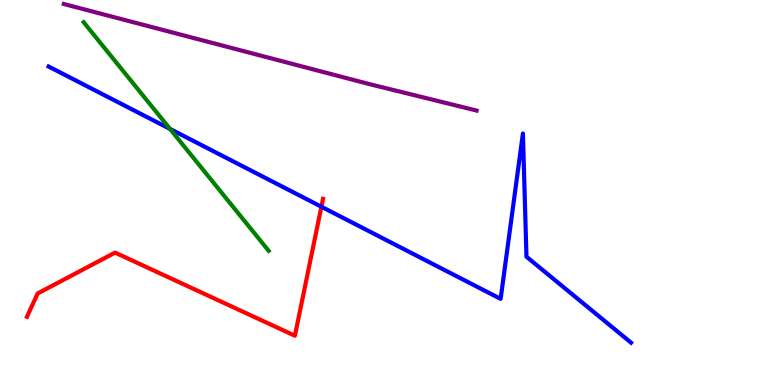[{'lines': ['blue', 'red'], 'intersections': [{'x': 4.15, 'y': 4.63}]}, {'lines': ['green', 'red'], 'intersections': []}, {'lines': ['purple', 'red'], 'intersections': []}, {'lines': ['blue', 'green'], 'intersections': [{'x': 2.19, 'y': 6.65}]}, {'lines': ['blue', 'purple'], 'intersections': []}, {'lines': ['green', 'purple'], 'intersections': []}]